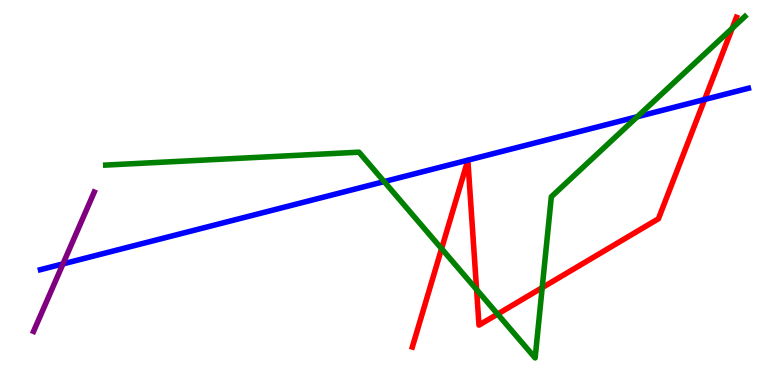[{'lines': ['blue', 'red'], 'intersections': [{'x': 9.09, 'y': 7.42}]}, {'lines': ['green', 'red'], 'intersections': [{'x': 5.7, 'y': 3.54}, {'x': 6.15, 'y': 2.48}, {'x': 6.42, 'y': 1.84}, {'x': 7.0, 'y': 2.53}, {'x': 9.45, 'y': 9.26}]}, {'lines': ['purple', 'red'], 'intersections': []}, {'lines': ['blue', 'green'], 'intersections': [{'x': 4.96, 'y': 5.28}, {'x': 8.22, 'y': 6.97}]}, {'lines': ['blue', 'purple'], 'intersections': [{'x': 0.812, 'y': 3.15}]}, {'lines': ['green', 'purple'], 'intersections': []}]